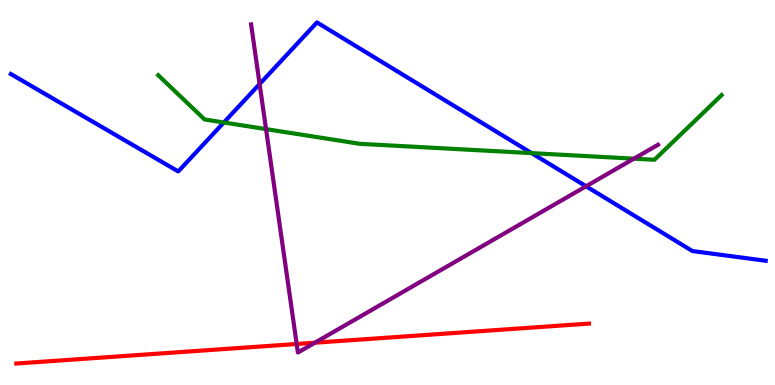[{'lines': ['blue', 'red'], 'intersections': []}, {'lines': ['green', 'red'], 'intersections': []}, {'lines': ['purple', 'red'], 'intersections': [{'x': 3.83, 'y': 1.07}, {'x': 4.06, 'y': 1.1}]}, {'lines': ['blue', 'green'], 'intersections': [{'x': 2.89, 'y': 6.82}, {'x': 6.86, 'y': 6.02}]}, {'lines': ['blue', 'purple'], 'intersections': [{'x': 3.35, 'y': 7.82}, {'x': 7.56, 'y': 5.16}]}, {'lines': ['green', 'purple'], 'intersections': [{'x': 3.43, 'y': 6.65}, {'x': 8.18, 'y': 5.88}]}]